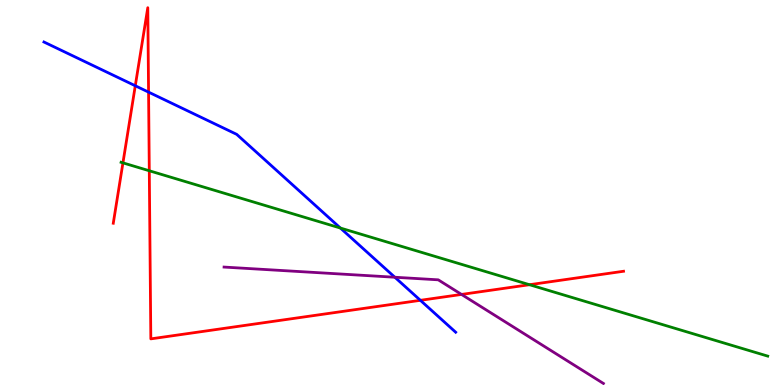[{'lines': ['blue', 'red'], 'intersections': [{'x': 1.75, 'y': 7.77}, {'x': 1.92, 'y': 7.61}, {'x': 5.42, 'y': 2.2}]}, {'lines': ['green', 'red'], 'intersections': [{'x': 1.59, 'y': 5.77}, {'x': 1.93, 'y': 5.56}, {'x': 6.83, 'y': 2.6}]}, {'lines': ['purple', 'red'], 'intersections': [{'x': 5.96, 'y': 2.35}]}, {'lines': ['blue', 'green'], 'intersections': [{'x': 4.39, 'y': 4.08}]}, {'lines': ['blue', 'purple'], 'intersections': [{'x': 5.09, 'y': 2.8}]}, {'lines': ['green', 'purple'], 'intersections': []}]